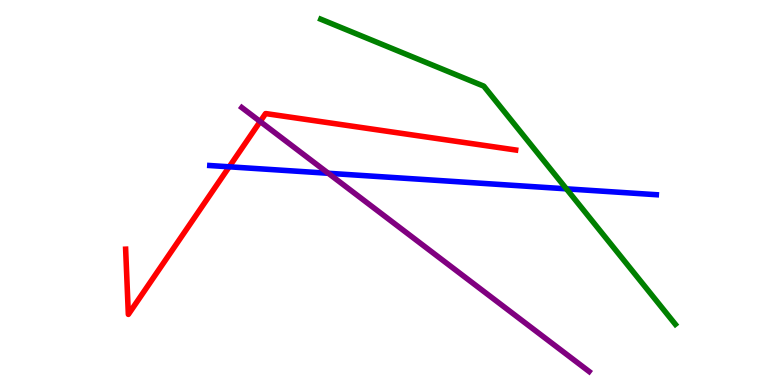[{'lines': ['blue', 'red'], 'intersections': [{'x': 2.96, 'y': 5.67}]}, {'lines': ['green', 'red'], 'intersections': []}, {'lines': ['purple', 'red'], 'intersections': [{'x': 3.36, 'y': 6.84}]}, {'lines': ['blue', 'green'], 'intersections': [{'x': 7.31, 'y': 5.1}]}, {'lines': ['blue', 'purple'], 'intersections': [{'x': 4.24, 'y': 5.5}]}, {'lines': ['green', 'purple'], 'intersections': []}]